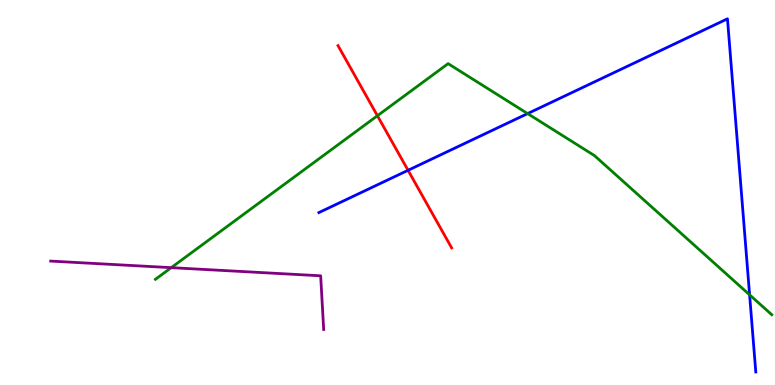[{'lines': ['blue', 'red'], 'intersections': [{'x': 5.27, 'y': 5.58}]}, {'lines': ['green', 'red'], 'intersections': [{'x': 4.87, 'y': 6.99}]}, {'lines': ['purple', 'red'], 'intersections': []}, {'lines': ['blue', 'green'], 'intersections': [{'x': 6.81, 'y': 7.05}, {'x': 9.67, 'y': 2.34}]}, {'lines': ['blue', 'purple'], 'intersections': []}, {'lines': ['green', 'purple'], 'intersections': [{'x': 2.21, 'y': 3.05}]}]